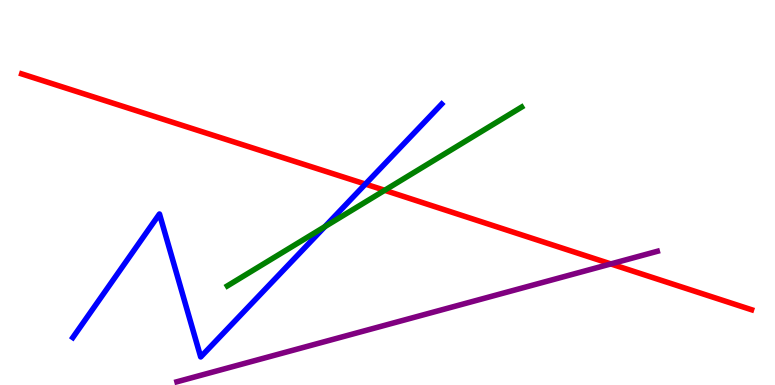[{'lines': ['blue', 'red'], 'intersections': [{'x': 4.72, 'y': 5.22}]}, {'lines': ['green', 'red'], 'intersections': [{'x': 4.96, 'y': 5.06}]}, {'lines': ['purple', 'red'], 'intersections': [{'x': 7.88, 'y': 3.14}]}, {'lines': ['blue', 'green'], 'intersections': [{'x': 4.19, 'y': 4.11}]}, {'lines': ['blue', 'purple'], 'intersections': []}, {'lines': ['green', 'purple'], 'intersections': []}]